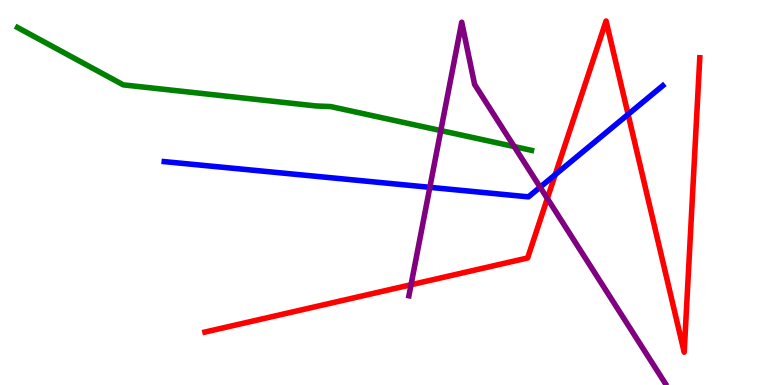[{'lines': ['blue', 'red'], 'intersections': [{'x': 7.16, 'y': 5.46}, {'x': 8.1, 'y': 7.03}]}, {'lines': ['green', 'red'], 'intersections': []}, {'lines': ['purple', 'red'], 'intersections': [{'x': 5.3, 'y': 2.6}, {'x': 7.06, 'y': 4.84}]}, {'lines': ['blue', 'green'], 'intersections': []}, {'lines': ['blue', 'purple'], 'intersections': [{'x': 5.55, 'y': 5.13}, {'x': 6.97, 'y': 5.14}]}, {'lines': ['green', 'purple'], 'intersections': [{'x': 5.69, 'y': 6.61}, {'x': 6.64, 'y': 6.19}]}]